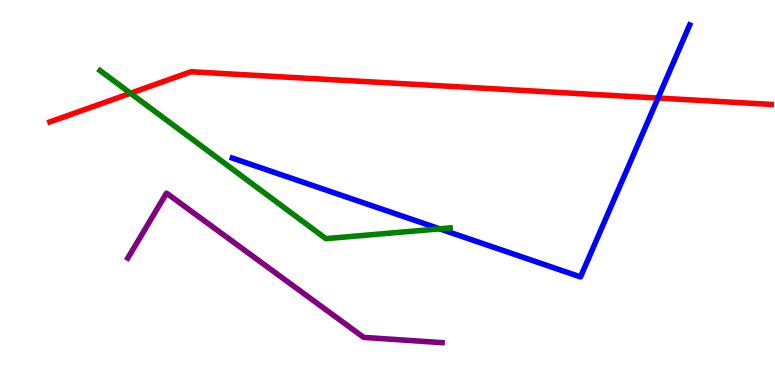[{'lines': ['blue', 'red'], 'intersections': [{'x': 8.49, 'y': 7.45}]}, {'lines': ['green', 'red'], 'intersections': [{'x': 1.68, 'y': 7.58}]}, {'lines': ['purple', 'red'], 'intersections': []}, {'lines': ['blue', 'green'], 'intersections': [{'x': 5.67, 'y': 4.06}]}, {'lines': ['blue', 'purple'], 'intersections': []}, {'lines': ['green', 'purple'], 'intersections': []}]